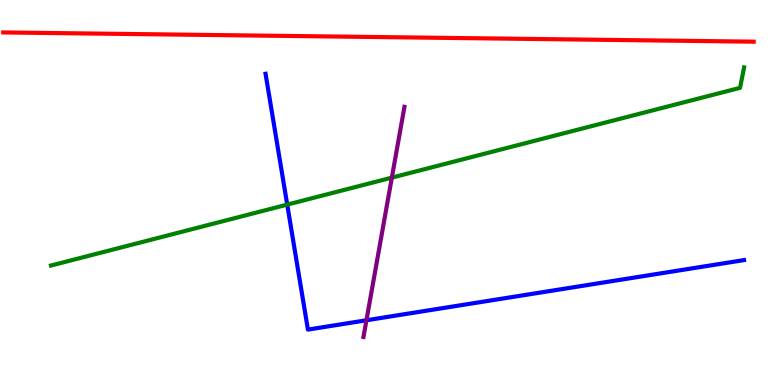[{'lines': ['blue', 'red'], 'intersections': []}, {'lines': ['green', 'red'], 'intersections': []}, {'lines': ['purple', 'red'], 'intersections': []}, {'lines': ['blue', 'green'], 'intersections': [{'x': 3.71, 'y': 4.69}]}, {'lines': ['blue', 'purple'], 'intersections': [{'x': 4.73, 'y': 1.68}]}, {'lines': ['green', 'purple'], 'intersections': [{'x': 5.06, 'y': 5.39}]}]